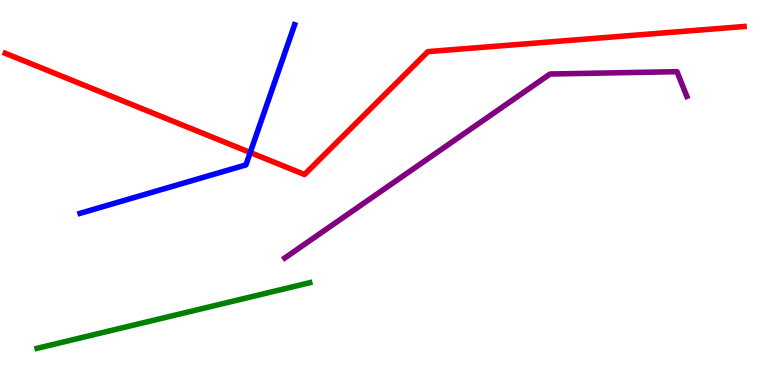[{'lines': ['blue', 'red'], 'intersections': [{'x': 3.23, 'y': 6.04}]}, {'lines': ['green', 'red'], 'intersections': []}, {'lines': ['purple', 'red'], 'intersections': []}, {'lines': ['blue', 'green'], 'intersections': []}, {'lines': ['blue', 'purple'], 'intersections': []}, {'lines': ['green', 'purple'], 'intersections': []}]